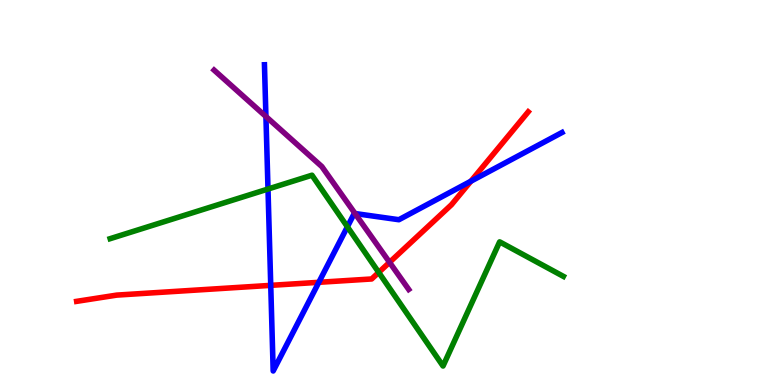[{'lines': ['blue', 'red'], 'intersections': [{'x': 3.49, 'y': 2.59}, {'x': 4.11, 'y': 2.67}, {'x': 6.08, 'y': 5.29}]}, {'lines': ['green', 'red'], 'intersections': [{'x': 4.89, 'y': 2.92}]}, {'lines': ['purple', 'red'], 'intersections': [{'x': 5.03, 'y': 3.19}]}, {'lines': ['blue', 'green'], 'intersections': [{'x': 3.46, 'y': 5.09}, {'x': 4.48, 'y': 4.11}]}, {'lines': ['blue', 'purple'], 'intersections': [{'x': 3.43, 'y': 6.97}, {'x': 4.58, 'y': 4.45}]}, {'lines': ['green', 'purple'], 'intersections': []}]